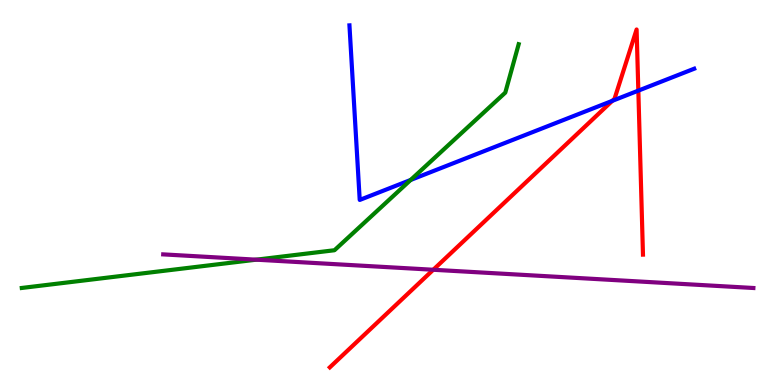[{'lines': ['blue', 'red'], 'intersections': [{'x': 7.9, 'y': 7.38}, {'x': 8.24, 'y': 7.65}]}, {'lines': ['green', 'red'], 'intersections': []}, {'lines': ['purple', 'red'], 'intersections': [{'x': 5.59, 'y': 2.99}]}, {'lines': ['blue', 'green'], 'intersections': [{'x': 5.3, 'y': 5.33}]}, {'lines': ['blue', 'purple'], 'intersections': []}, {'lines': ['green', 'purple'], 'intersections': [{'x': 3.31, 'y': 3.26}]}]